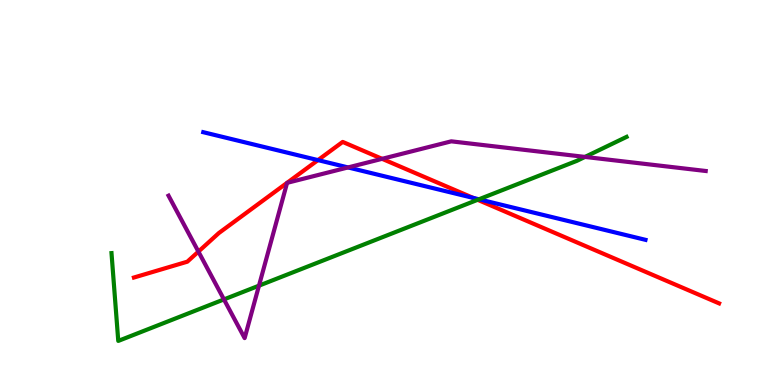[{'lines': ['blue', 'red'], 'intersections': [{'x': 4.1, 'y': 5.84}, {'x': 6.11, 'y': 4.86}]}, {'lines': ['green', 'red'], 'intersections': [{'x': 6.16, 'y': 4.81}]}, {'lines': ['purple', 'red'], 'intersections': [{'x': 2.56, 'y': 3.46}, {'x': 4.93, 'y': 5.87}]}, {'lines': ['blue', 'green'], 'intersections': [{'x': 6.18, 'y': 4.82}]}, {'lines': ['blue', 'purple'], 'intersections': [{'x': 4.49, 'y': 5.65}]}, {'lines': ['green', 'purple'], 'intersections': [{'x': 2.89, 'y': 2.22}, {'x': 3.34, 'y': 2.58}, {'x': 7.55, 'y': 5.92}]}]